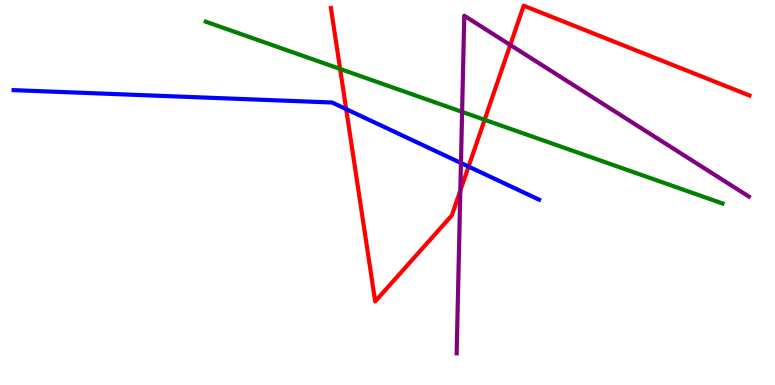[{'lines': ['blue', 'red'], 'intersections': [{'x': 4.47, 'y': 7.17}, {'x': 6.05, 'y': 5.67}]}, {'lines': ['green', 'red'], 'intersections': [{'x': 4.39, 'y': 8.21}, {'x': 6.25, 'y': 6.89}]}, {'lines': ['purple', 'red'], 'intersections': [{'x': 5.94, 'y': 5.05}, {'x': 6.58, 'y': 8.83}]}, {'lines': ['blue', 'green'], 'intersections': []}, {'lines': ['blue', 'purple'], 'intersections': [{'x': 5.95, 'y': 5.77}]}, {'lines': ['green', 'purple'], 'intersections': [{'x': 5.96, 'y': 7.09}]}]